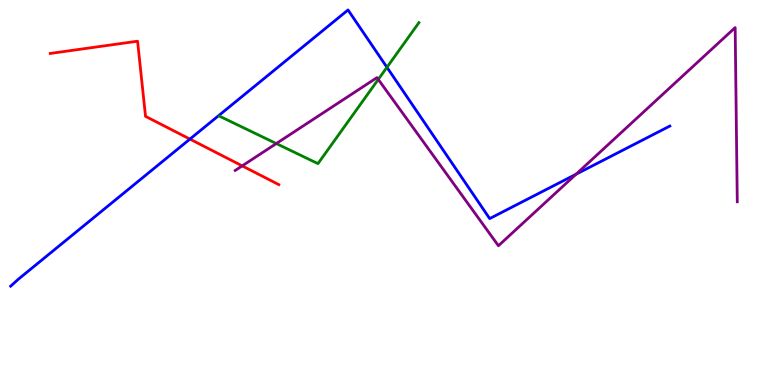[{'lines': ['blue', 'red'], 'intersections': [{'x': 2.45, 'y': 6.39}]}, {'lines': ['green', 'red'], 'intersections': []}, {'lines': ['purple', 'red'], 'intersections': [{'x': 3.13, 'y': 5.69}]}, {'lines': ['blue', 'green'], 'intersections': [{'x': 4.99, 'y': 8.25}]}, {'lines': ['blue', 'purple'], 'intersections': [{'x': 7.43, 'y': 5.47}]}, {'lines': ['green', 'purple'], 'intersections': [{'x': 3.57, 'y': 6.27}, {'x': 4.88, 'y': 7.94}]}]